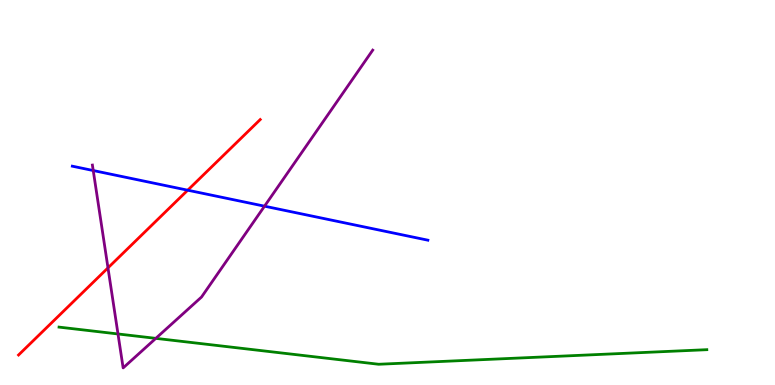[{'lines': ['blue', 'red'], 'intersections': [{'x': 2.42, 'y': 5.06}]}, {'lines': ['green', 'red'], 'intersections': []}, {'lines': ['purple', 'red'], 'intersections': [{'x': 1.39, 'y': 3.04}]}, {'lines': ['blue', 'green'], 'intersections': []}, {'lines': ['blue', 'purple'], 'intersections': [{'x': 1.2, 'y': 5.57}, {'x': 3.41, 'y': 4.64}]}, {'lines': ['green', 'purple'], 'intersections': [{'x': 1.52, 'y': 1.33}, {'x': 2.01, 'y': 1.21}]}]